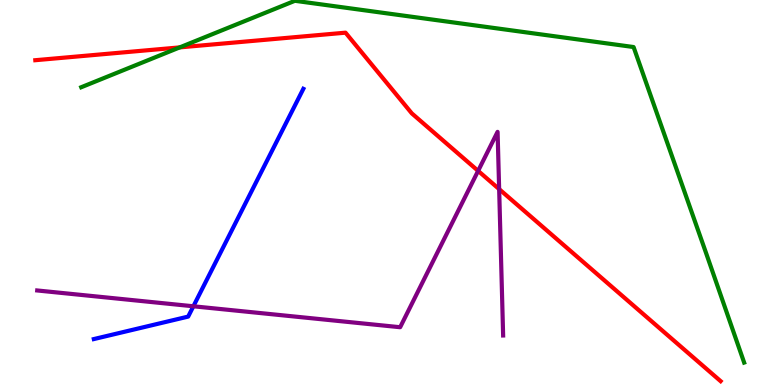[{'lines': ['blue', 'red'], 'intersections': []}, {'lines': ['green', 'red'], 'intersections': [{'x': 2.32, 'y': 8.77}]}, {'lines': ['purple', 'red'], 'intersections': [{'x': 6.17, 'y': 5.56}, {'x': 6.44, 'y': 5.09}]}, {'lines': ['blue', 'green'], 'intersections': []}, {'lines': ['blue', 'purple'], 'intersections': [{'x': 2.5, 'y': 2.04}]}, {'lines': ['green', 'purple'], 'intersections': []}]